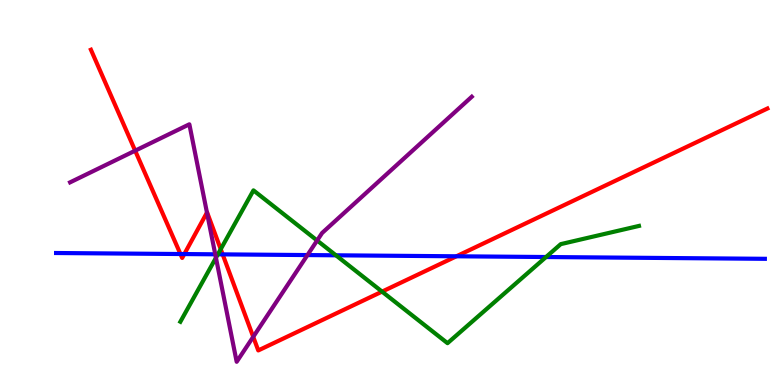[{'lines': ['blue', 'red'], 'intersections': [{'x': 2.33, 'y': 3.4}, {'x': 2.38, 'y': 3.4}, {'x': 2.87, 'y': 3.39}, {'x': 5.89, 'y': 3.34}]}, {'lines': ['green', 'red'], 'intersections': [{'x': 2.85, 'y': 3.53}, {'x': 4.93, 'y': 2.43}]}, {'lines': ['purple', 'red'], 'intersections': [{'x': 1.74, 'y': 6.09}, {'x': 2.67, 'y': 4.48}, {'x': 3.27, 'y': 1.25}]}, {'lines': ['blue', 'green'], 'intersections': [{'x': 2.81, 'y': 3.39}, {'x': 4.33, 'y': 3.37}, {'x': 7.05, 'y': 3.32}]}, {'lines': ['blue', 'purple'], 'intersections': [{'x': 2.78, 'y': 3.39}, {'x': 3.97, 'y': 3.37}]}, {'lines': ['green', 'purple'], 'intersections': [{'x': 2.79, 'y': 3.3}, {'x': 4.09, 'y': 3.75}]}]